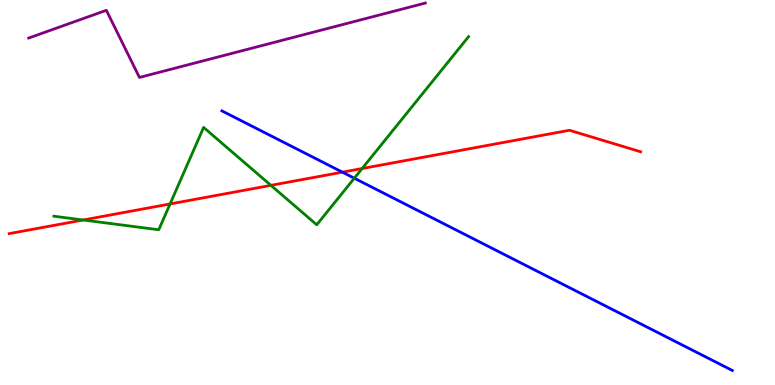[{'lines': ['blue', 'red'], 'intersections': [{'x': 4.42, 'y': 5.53}]}, {'lines': ['green', 'red'], 'intersections': [{'x': 1.07, 'y': 4.29}, {'x': 2.19, 'y': 4.7}, {'x': 3.5, 'y': 5.19}, {'x': 4.67, 'y': 5.62}]}, {'lines': ['purple', 'red'], 'intersections': []}, {'lines': ['blue', 'green'], 'intersections': [{'x': 4.57, 'y': 5.37}]}, {'lines': ['blue', 'purple'], 'intersections': []}, {'lines': ['green', 'purple'], 'intersections': []}]